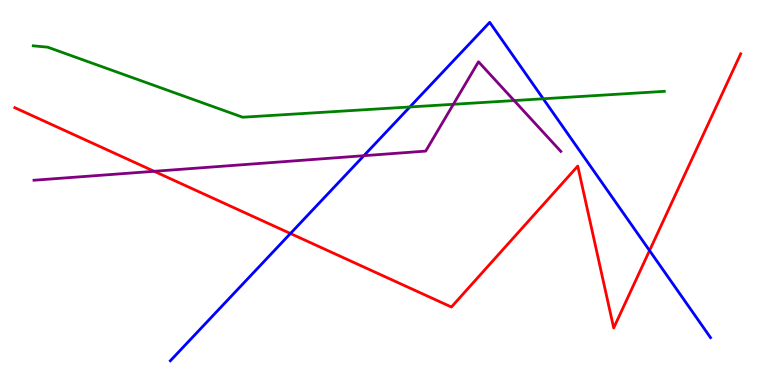[{'lines': ['blue', 'red'], 'intersections': [{'x': 3.75, 'y': 3.93}, {'x': 8.38, 'y': 3.49}]}, {'lines': ['green', 'red'], 'intersections': []}, {'lines': ['purple', 'red'], 'intersections': [{'x': 1.99, 'y': 5.55}]}, {'lines': ['blue', 'green'], 'intersections': [{'x': 5.29, 'y': 7.22}, {'x': 7.01, 'y': 7.43}]}, {'lines': ['blue', 'purple'], 'intersections': [{'x': 4.7, 'y': 5.96}]}, {'lines': ['green', 'purple'], 'intersections': [{'x': 5.85, 'y': 7.29}, {'x': 6.63, 'y': 7.39}]}]